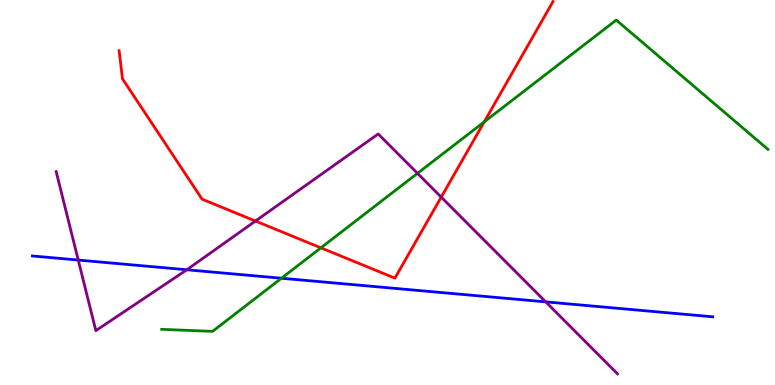[{'lines': ['blue', 'red'], 'intersections': []}, {'lines': ['green', 'red'], 'intersections': [{'x': 4.14, 'y': 3.56}, {'x': 6.25, 'y': 6.83}]}, {'lines': ['purple', 'red'], 'intersections': [{'x': 3.3, 'y': 4.26}, {'x': 5.69, 'y': 4.88}]}, {'lines': ['blue', 'green'], 'intersections': [{'x': 3.63, 'y': 2.77}]}, {'lines': ['blue', 'purple'], 'intersections': [{'x': 1.01, 'y': 3.25}, {'x': 2.41, 'y': 2.99}, {'x': 7.04, 'y': 2.16}]}, {'lines': ['green', 'purple'], 'intersections': [{'x': 5.39, 'y': 5.5}]}]